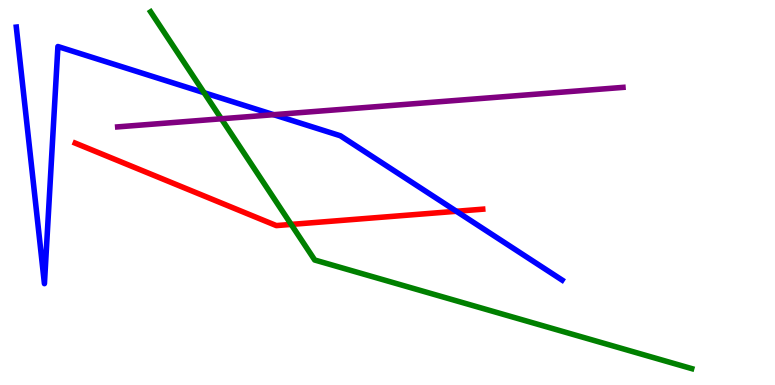[{'lines': ['blue', 'red'], 'intersections': [{'x': 5.89, 'y': 4.51}]}, {'lines': ['green', 'red'], 'intersections': [{'x': 3.76, 'y': 4.17}]}, {'lines': ['purple', 'red'], 'intersections': []}, {'lines': ['blue', 'green'], 'intersections': [{'x': 2.63, 'y': 7.59}]}, {'lines': ['blue', 'purple'], 'intersections': [{'x': 3.53, 'y': 7.02}]}, {'lines': ['green', 'purple'], 'intersections': [{'x': 2.86, 'y': 6.91}]}]